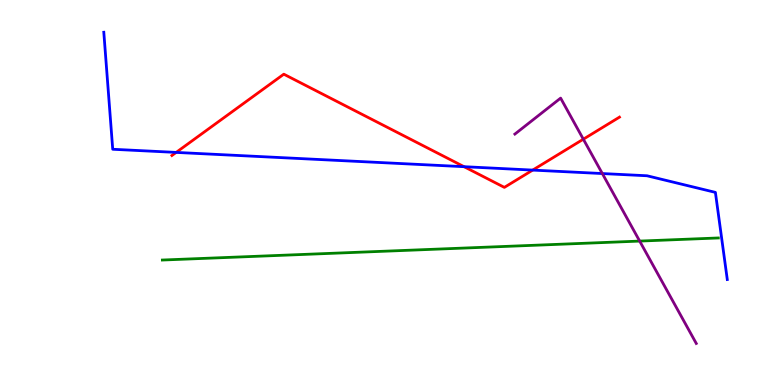[{'lines': ['blue', 'red'], 'intersections': [{'x': 2.27, 'y': 6.04}, {'x': 5.99, 'y': 5.67}, {'x': 6.87, 'y': 5.58}]}, {'lines': ['green', 'red'], 'intersections': []}, {'lines': ['purple', 'red'], 'intersections': [{'x': 7.53, 'y': 6.38}]}, {'lines': ['blue', 'green'], 'intersections': []}, {'lines': ['blue', 'purple'], 'intersections': [{'x': 7.77, 'y': 5.49}]}, {'lines': ['green', 'purple'], 'intersections': [{'x': 8.25, 'y': 3.74}]}]